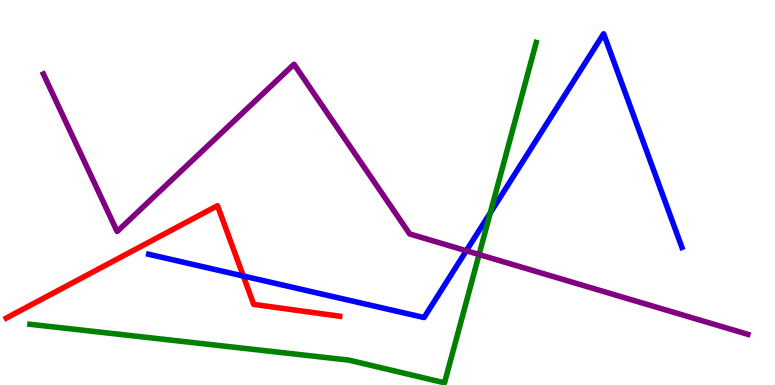[{'lines': ['blue', 'red'], 'intersections': [{'x': 3.14, 'y': 2.83}]}, {'lines': ['green', 'red'], 'intersections': []}, {'lines': ['purple', 'red'], 'intersections': []}, {'lines': ['blue', 'green'], 'intersections': [{'x': 6.33, 'y': 4.47}]}, {'lines': ['blue', 'purple'], 'intersections': [{'x': 6.02, 'y': 3.49}]}, {'lines': ['green', 'purple'], 'intersections': [{'x': 6.18, 'y': 3.39}]}]